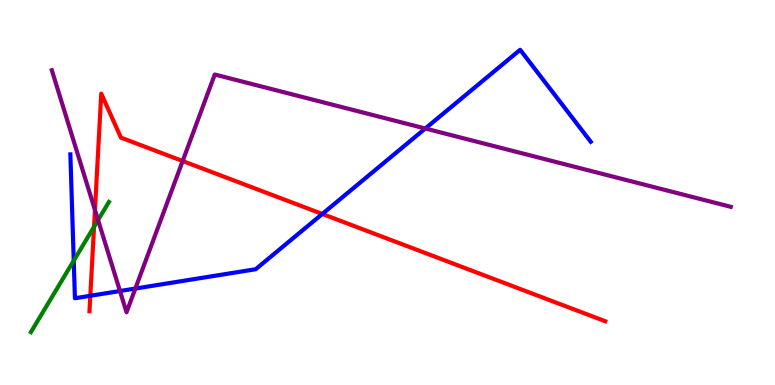[{'lines': ['blue', 'red'], 'intersections': [{'x': 1.17, 'y': 2.32}, {'x': 4.16, 'y': 4.44}]}, {'lines': ['green', 'red'], 'intersections': [{'x': 1.21, 'y': 4.11}]}, {'lines': ['purple', 'red'], 'intersections': [{'x': 1.23, 'y': 4.55}, {'x': 2.36, 'y': 5.82}]}, {'lines': ['blue', 'green'], 'intersections': [{'x': 0.951, 'y': 3.23}]}, {'lines': ['blue', 'purple'], 'intersections': [{'x': 1.55, 'y': 2.44}, {'x': 1.75, 'y': 2.51}, {'x': 5.49, 'y': 6.66}]}, {'lines': ['green', 'purple'], 'intersections': [{'x': 1.27, 'y': 4.28}]}]